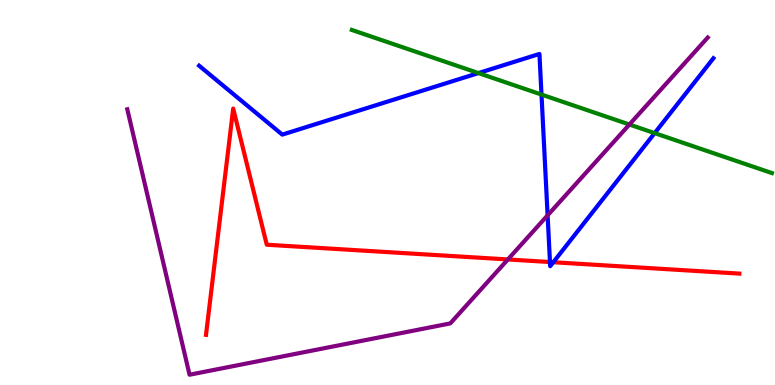[{'lines': ['blue', 'red'], 'intersections': [{'x': 7.1, 'y': 3.19}, {'x': 7.14, 'y': 3.19}]}, {'lines': ['green', 'red'], 'intersections': []}, {'lines': ['purple', 'red'], 'intersections': [{'x': 6.55, 'y': 3.26}]}, {'lines': ['blue', 'green'], 'intersections': [{'x': 6.17, 'y': 8.1}, {'x': 6.99, 'y': 7.54}, {'x': 8.45, 'y': 6.54}]}, {'lines': ['blue', 'purple'], 'intersections': [{'x': 7.07, 'y': 4.41}]}, {'lines': ['green', 'purple'], 'intersections': [{'x': 8.12, 'y': 6.77}]}]